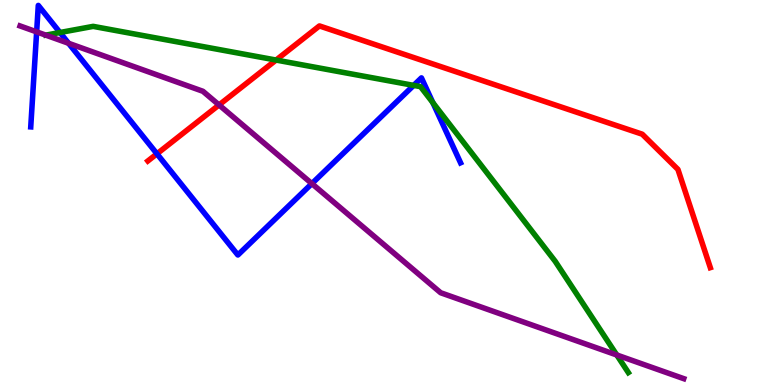[{'lines': ['blue', 'red'], 'intersections': [{'x': 2.03, 'y': 6.0}]}, {'lines': ['green', 'red'], 'intersections': [{'x': 3.56, 'y': 8.44}]}, {'lines': ['purple', 'red'], 'intersections': [{'x': 2.83, 'y': 7.27}]}, {'lines': ['blue', 'green'], 'intersections': [{'x': 0.774, 'y': 9.16}, {'x': 5.34, 'y': 7.78}, {'x': 5.59, 'y': 7.33}]}, {'lines': ['blue', 'purple'], 'intersections': [{'x': 0.473, 'y': 9.17}, {'x': 0.885, 'y': 8.88}, {'x': 4.02, 'y': 5.23}]}, {'lines': ['green', 'purple'], 'intersections': [{'x': 7.96, 'y': 0.78}]}]